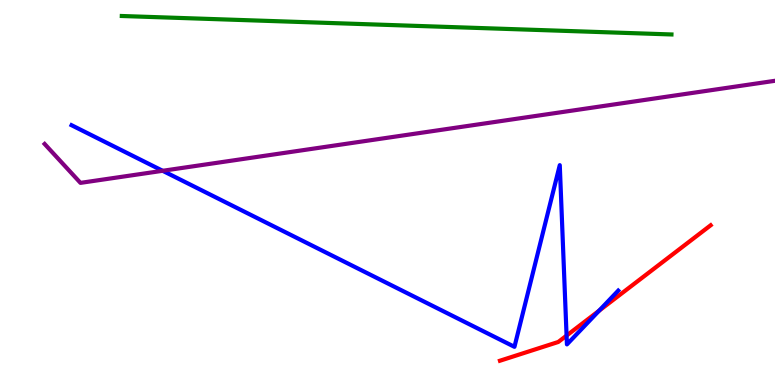[{'lines': ['blue', 'red'], 'intersections': [{'x': 7.31, 'y': 1.28}, {'x': 7.73, 'y': 1.93}]}, {'lines': ['green', 'red'], 'intersections': []}, {'lines': ['purple', 'red'], 'intersections': []}, {'lines': ['blue', 'green'], 'intersections': []}, {'lines': ['blue', 'purple'], 'intersections': [{'x': 2.1, 'y': 5.56}]}, {'lines': ['green', 'purple'], 'intersections': []}]